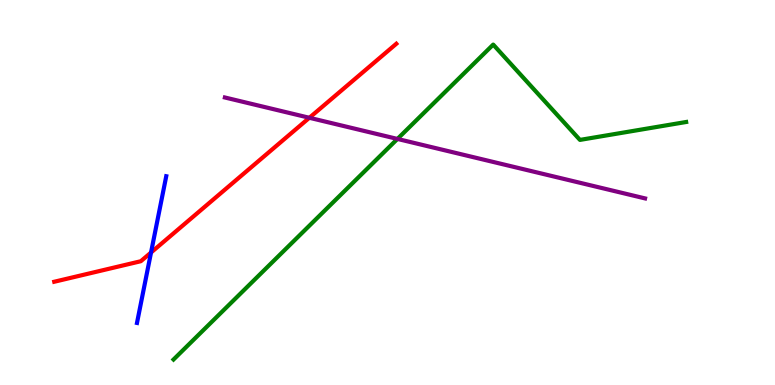[{'lines': ['blue', 'red'], 'intersections': [{'x': 1.95, 'y': 3.44}]}, {'lines': ['green', 'red'], 'intersections': []}, {'lines': ['purple', 'red'], 'intersections': [{'x': 3.99, 'y': 6.94}]}, {'lines': ['blue', 'green'], 'intersections': []}, {'lines': ['blue', 'purple'], 'intersections': []}, {'lines': ['green', 'purple'], 'intersections': [{'x': 5.13, 'y': 6.39}]}]